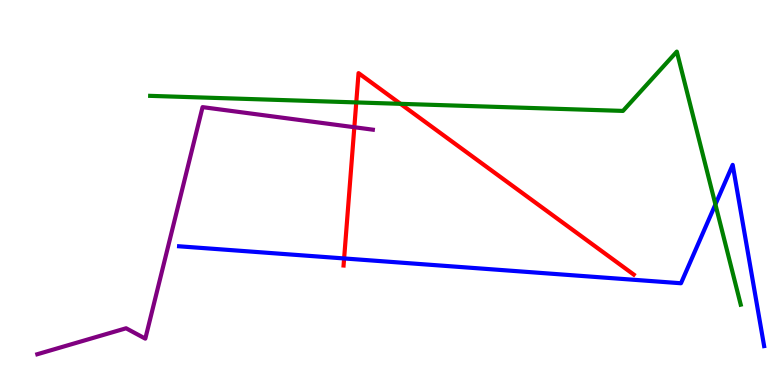[{'lines': ['blue', 'red'], 'intersections': [{'x': 4.44, 'y': 3.29}]}, {'lines': ['green', 'red'], 'intersections': [{'x': 4.6, 'y': 7.34}, {'x': 5.17, 'y': 7.3}]}, {'lines': ['purple', 'red'], 'intersections': [{'x': 4.57, 'y': 6.7}]}, {'lines': ['blue', 'green'], 'intersections': [{'x': 9.23, 'y': 4.69}]}, {'lines': ['blue', 'purple'], 'intersections': []}, {'lines': ['green', 'purple'], 'intersections': []}]